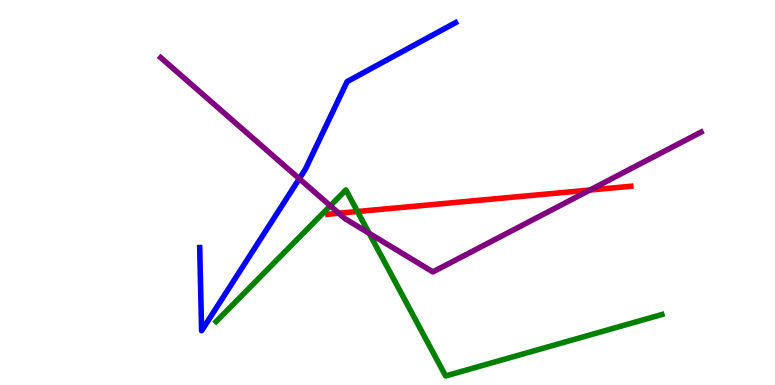[{'lines': ['blue', 'red'], 'intersections': []}, {'lines': ['green', 'red'], 'intersections': [{'x': 4.61, 'y': 4.51}]}, {'lines': ['purple', 'red'], 'intersections': [{'x': 4.37, 'y': 4.46}, {'x': 7.61, 'y': 5.06}]}, {'lines': ['blue', 'green'], 'intersections': []}, {'lines': ['blue', 'purple'], 'intersections': [{'x': 3.86, 'y': 5.36}]}, {'lines': ['green', 'purple'], 'intersections': [{'x': 4.26, 'y': 4.65}, {'x': 4.76, 'y': 3.94}]}]